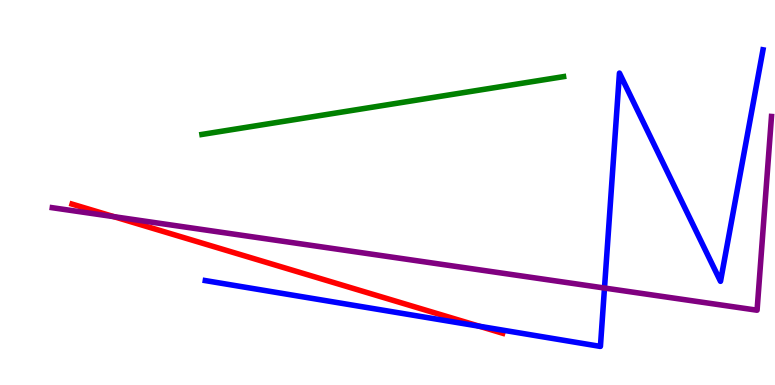[{'lines': ['blue', 'red'], 'intersections': [{'x': 6.19, 'y': 1.53}]}, {'lines': ['green', 'red'], 'intersections': []}, {'lines': ['purple', 'red'], 'intersections': [{'x': 1.47, 'y': 4.37}]}, {'lines': ['blue', 'green'], 'intersections': []}, {'lines': ['blue', 'purple'], 'intersections': [{'x': 7.8, 'y': 2.52}]}, {'lines': ['green', 'purple'], 'intersections': []}]